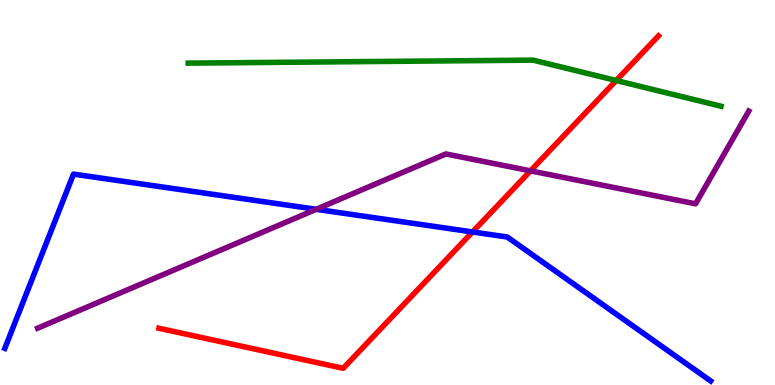[{'lines': ['blue', 'red'], 'intersections': [{'x': 6.1, 'y': 3.97}]}, {'lines': ['green', 'red'], 'intersections': [{'x': 7.95, 'y': 7.91}]}, {'lines': ['purple', 'red'], 'intersections': [{'x': 6.85, 'y': 5.56}]}, {'lines': ['blue', 'green'], 'intersections': []}, {'lines': ['blue', 'purple'], 'intersections': [{'x': 4.08, 'y': 4.56}]}, {'lines': ['green', 'purple'], 'intersections': []}]